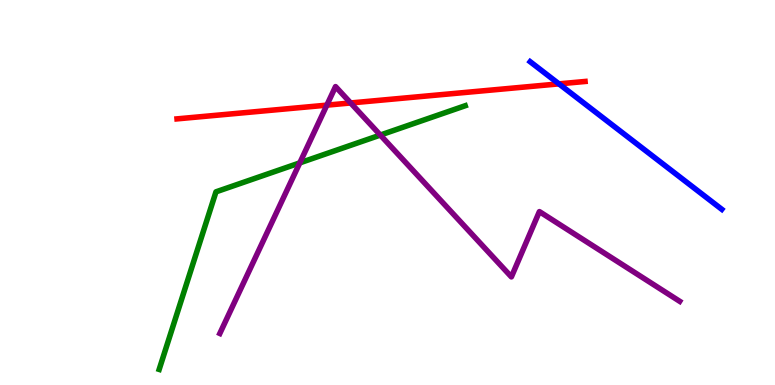[{'lines': ['blue', 'red'], 'intersections': [{'x': 7.21, 'y': 7.82}]}, {'lines': ['green', 'red'], 'intersections': []}, {'lines': ['purple', 'red'], 'intersections': [{'x': 4.22, 'y': 7.27}, {'x': 4.52, 'y': 7.33}]}, {'lines': ['blue', 'green'], 'intersections': []}, {'lines': ['blue', 'purple'], 'intersections': []}, {'lines': ['green', 'purple'], 'intersections': [{'x': 3.87, 'y': 5.77}, {'x': 4.91, 'y': 6.49}]}]